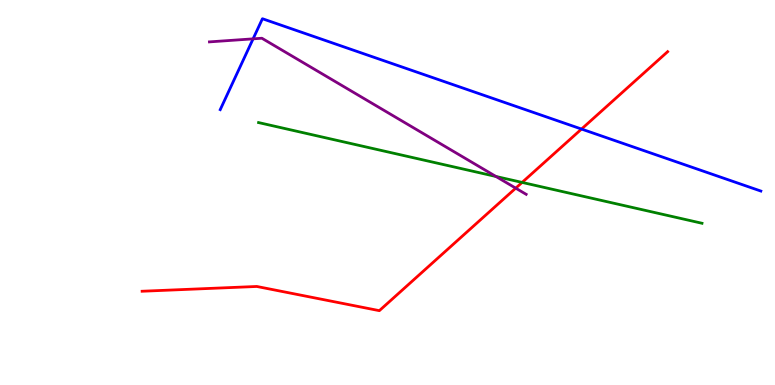[{'lines': ['blue', 'red'], 'intersections': [{'x': 7.5, 'y': 6.65}]}, {'lines': ['green', 'red'], 'intersections': [{'x': 6.74, 'y': 5.26}]}, {'lines': ['purple', 'red'], 'intersections': [{'x': 6.65, 'y': 5.11}]}, {'lines': ['blue', 'green'], 'intersections': []}, {'lines': ['blue', 'purple'], 'intersections': [{'x': 3.27, 'y': 8.99}]}, {'lines': ['green', 'purple'], 'intersections': [{'x': 6.4, 'y': 5.42}]}]